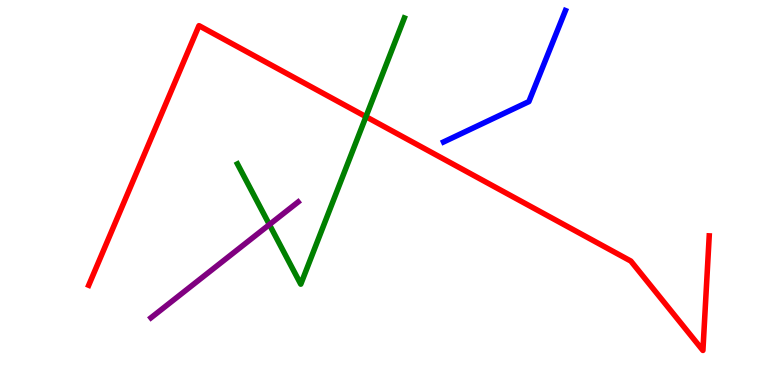[{'lines': ['blue', 'red'], 'intersections': []}, {'lines': ['green', 'red'], 'intersections': [{'x': 4.72, 'y': 6.97}]}, {'lines': ['purple', 'red'], 'intersections': []}, {'lines': ['blue', 'green'], 'intersections': []}, {'lines': ['blue', 'purple'], 'intersections': []}, {'lines': ['green', 'purple'], 'intersections': [{'x': 3.48, 'y': 4.17}]}]